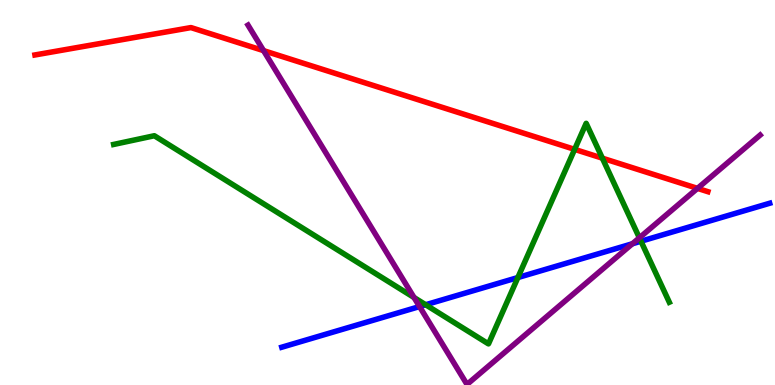[{'lines': ['blue', 'red'], 'intersections': []}, {'lines': ['green', 'red'], 'intersections': [{'x': 7.41, 'y': 6.12}, {'x': 7.77, 'y': 5.89}]}, {'lines': ['purple', 'red'], 'intersections': [{'x': 3.4, 'y': 8.68}, {'x': 9.0, 'y': 5.11}]}, {'lines': ['blue', 'green'], 'intersections': [{'x': 5.49, 'y': 2.08}, {'x': 6.68, 'y': 2.79}, {'x': 8.27, 'y': 3.73}]}, {'lines': ['blue', 'purple'], 'intersections': [{'x': 5.41, 'y': 2.04}, {'x': 8.16, 'y': 3.67}]}, {'lines': ['green', 'purple'], 'intersections': [{'x': 5.34, 'y': 2.27}, {'x': 8.25, 'y': 3.82}]}]